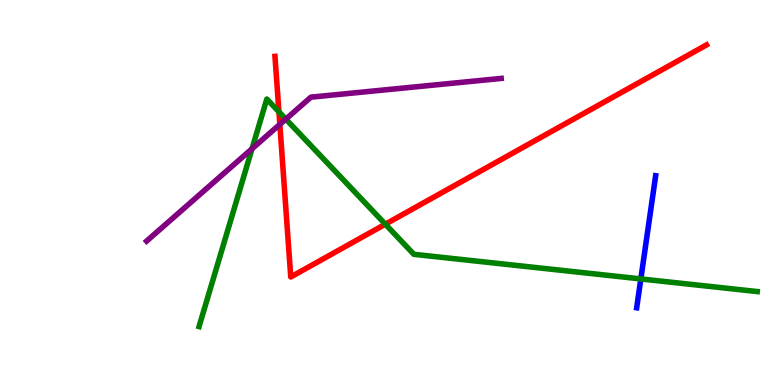[{'lines': ['blue', 'red'], 'intersections': []}, {'lines': ['green', 'red'], 'intersections': [{'x': 3.6, 'y': 7.1}, {'x': 4.97, 'y': 4.18}]}, {'lines': ['purple', 'red'], 'intersections': [{'x': 3.61, 'y': 6.77}]}, {'lines': ['blue', 'green'], 'intersections': [{'x': 8.27, 'y': 2.76}]}, {'lines': ['blue', 'purple'], 'intersections': []}, {'lines': ['green', 'purple'], 'intersections': [{'x': 3.25, 'y': 6.14}, {'x': 3.69, 'y': 6.91}]}]